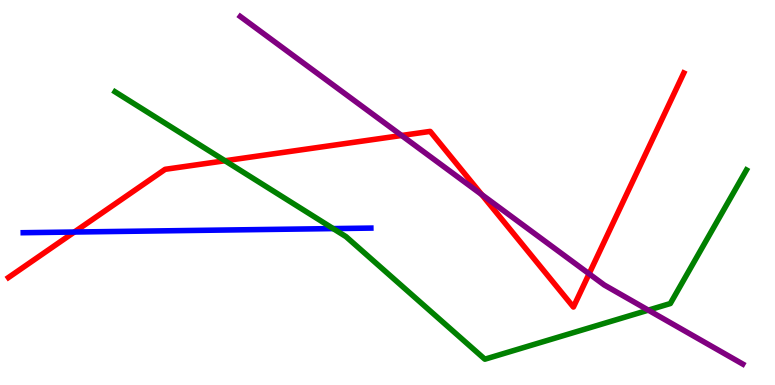[{'lines': ['blue', 'red'], 'intersections': [{'x': 0.959, 'y': 3.97}]}, {'lines': ['green', 'red'], 'intersections': [{'x': 2.9, 'y': 5.82}]}, {'lines': ['purple', 'red'], 'intersections': [{'x': 5.18, 'y': 6.48}, {'x': 6.22, 'y': 4.95}, {'x': 7.6, 'y': 2.89}]}, {'lines': ['blue', 'green'], 'intersections': [{'x': 4.3, 'y': 4.06}]}, {'lines': ['blue', 'purple'], 'intersections': []}, {'lines': ['green', 'purple'], 'intersections': [{'x': 8.37, 'y': 1.94}]}]